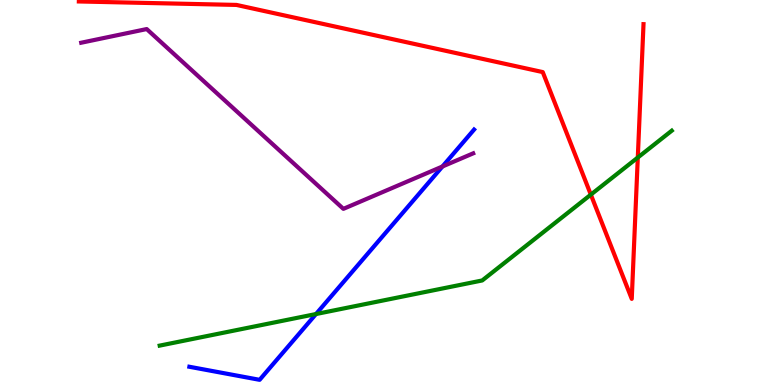[{'lines': ['blue', 'red'], 'intersections': []}, {'lines': ['green', 'red'], 'intersections': [{'x': 7.62, 'y': 4.94}, {'x': 8.23, 'y': 5.91}]}, {'lines': ['purple', 'red'], 'intersections': []}, {'lines': ['blue', 'green'], 'intersections': [{'x': 4.08, 'y': 1.84}]}, {'lines': ['blue', 'purple'], 'intersections': [{'x': 5.71, 'y': 5.68}]}, {'lines': ['green', 'purple'], 'intersections': []}]